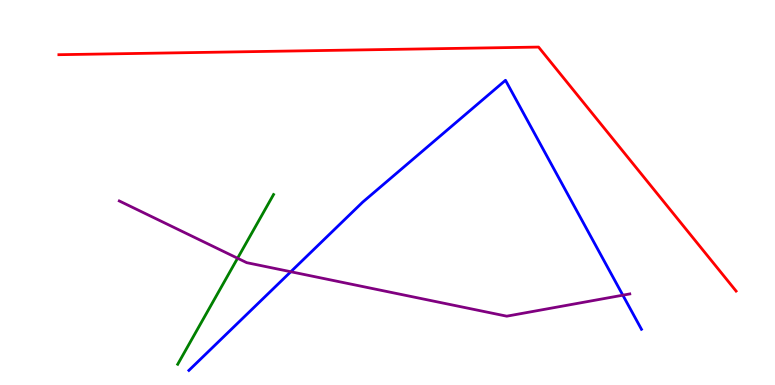[{'lines': ['blue', 'red'], 'intersections': []}, {'lines': ['green', 'red'], 'intersections': []}, {'lines': ['purple', 'red'], 'intersections': []}, {'lines': ['blue', 'green'], 'intersections': []}, {'lines': ['blue', 'purple'], 'intersections': [{'x': 3.75, 'y': 2.94}, {'x': 8.04, 'y': 2.33}]}, {'lines': ['green', 'purple'], 'intersections': [{'x': 3.07, 'y': 3.29}]}]